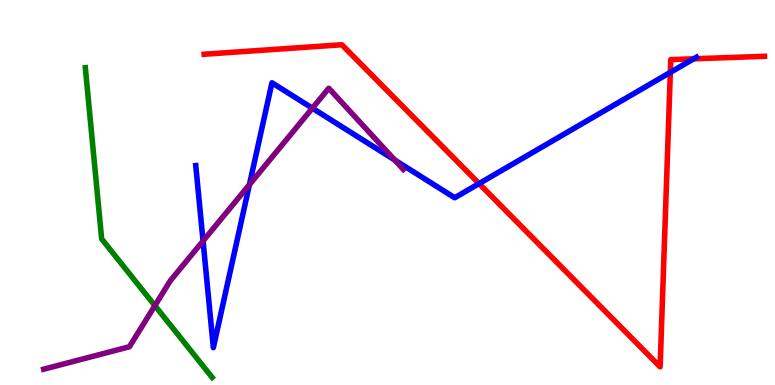[{'lines': ['blue', 'red'], 'intersections': [{'x': 6.18, 'y': 5.23}, {'x': 8.65, 'y': 8.12}, {'x': 8.95, 'y': 8.47}]}, {'lines': ['green', 'red'], 'intersections': []}, {'lines': ['purple', 'red'], 'intersections': []}, {'lines': ['blue', 'green'], 'intersections': []}, {'lines': ['blue', 'purple'], 'intersections': [{'x': 2.62, 'y': 3.74}, {'x': 3.22, 'y': 5.2}, {'x': 4.03, 'y': 7.19}, {'x': 5.09, 'y': 5.84}]}, {'lines': ['green', 'purple'], 'intersections': [{'x': 2.0, 'y': 2.06}]}]